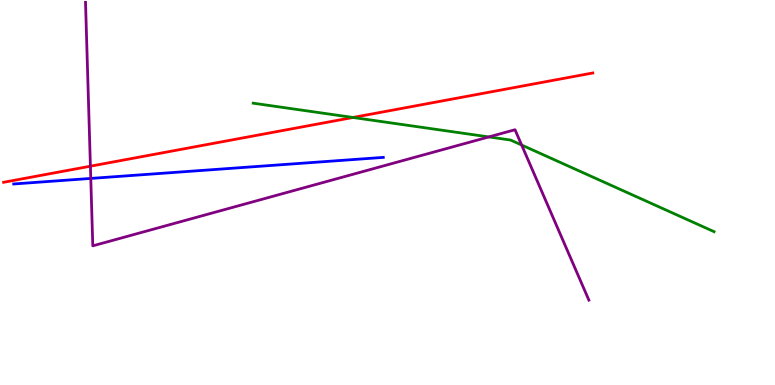[{'lines': ['blue', 'red'], 'intersections': []}, {'lines': ['green', 'red'], 'intersections': [{'x': 4.55, 'y': 6.95}]}, {'lines': ['purple', 'red'], 'intersections': [{'x': 1.17, 'y': 5.68}]}, {'lines': ['blue', 'green'], 'intersections': []}, {'lines': ['blue', 'purple'], 'intersections': [{'x': 1.17, 'y': 5.37}]}, {'lines': ['green', 'purple'], 'intersections': [{'x': 6.31, 'y': 6.44}, {'x': 6.73, 'y': 6.23}]}]